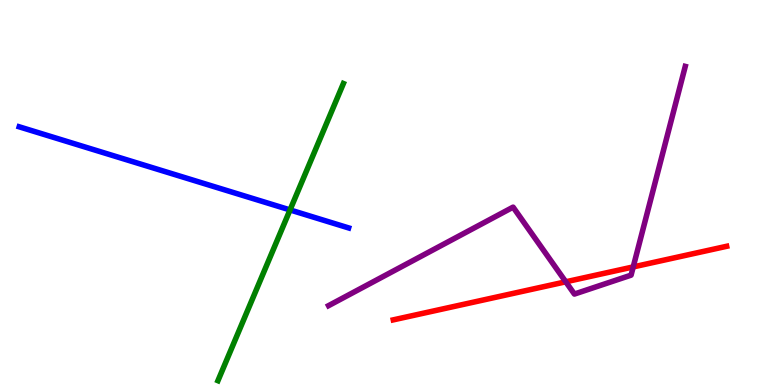[{'lines': ['blue', 'red'], 'intersections': []}, {'lines': ['green', 'red'], 'intersections': []}, {'lines': ['purple', 'red'], 'intersections': [{'x': 7.3, 'y': 2.68}, {'x': 8.17, 'y': 3.07}]}, {'lines': ['blue', 'green'], 'intersections': [{'x': 3.74, 'y': 4.55}]}, {'lines': ['blue', 'purple'], 'intersections': []}, {'lines': ['green', 'purple'], 'intersections': []}]